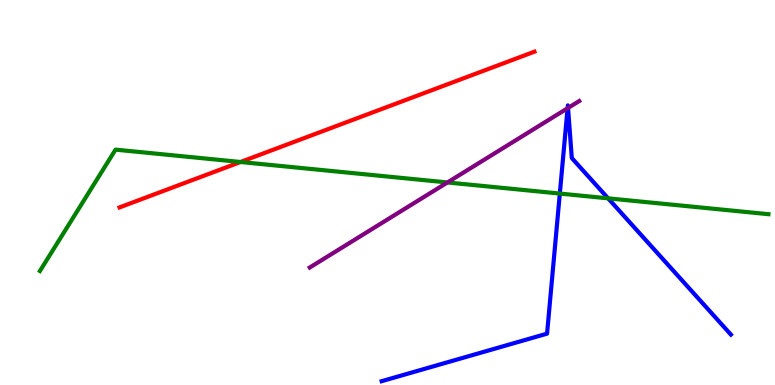[{'lines': ['blue', 'red'], 'intersections': []}, {'lines': ['green', 'red'], 'intersections': [{'x': 3.1, 'y': 5.79}]}, {'lines': ['purple', 'red'], 'intersections': []}, {'lines': ['blue', 'green'], 'intersections': [{'x': 7.22, 'y': 4.97}, {'x': 7.85, 'y': 4.85}]}, {'lines': ['blue', 'purple'], 'intersections': [{'x': 7.32, 'y': 7.19}, {'x': 7.33, 'y': 7.2}]}, {'lines': ['green', 'purple'], 'intersections': [{'x': 5.77, 'y': 5.26}]}]